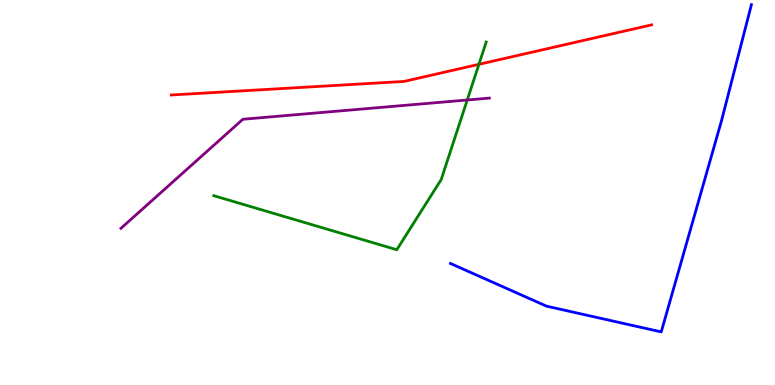[{'lines': ['blue', 'red'], 'intersections': []}, {'lines': ['green', 'red'], 'intersections': [{'x': 6.18, 'y': 8.33}]}, {'lines': ['purple', 'red'], 'intersections': []}, {'lines': ['blue', 'green'], 'intersections': []}, {'lines': ['blue', 'purple'], 'intersections': []}, {'lines': ['green', 'purple'], 'intersections': [{'x': 6.03, 'y': 7.4}]}]